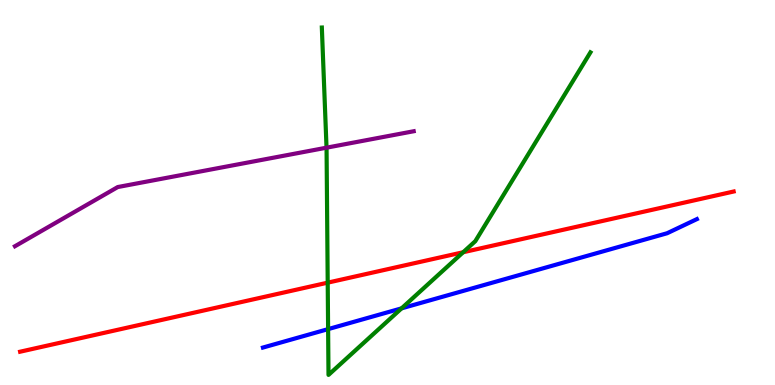[{'lines': ['blue', 'red'], 'intersections': []}, {'lines': ['green', 'red'], 'intersections': [{'x': 4.23, 'y': 2.66}, {'x': 5.98, 'y': 3.45}]}, {'lines': ['purple', 'red'], 'intersections': []}, {'lines': ['blue', 'green'], 'intersections': [{'x': 4.23, 'y': 1.45}, {'x': 5.18, 'y': 1.99}]}, {'lines': ['blue', 'purple'], 'intersections': []}, {'lines': ['green', 'purple'], 'intersections': [{'x': 4.21, 'y': 6.16}]}]